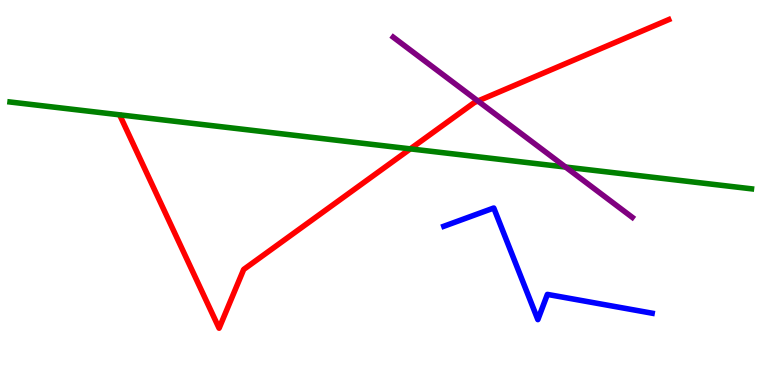[{'lines': ['blue', 'red'], 'intersections': []}, {'lines': ['green', 'red'], 'intersections': [{'x': 5.29, 'y': 6.13}]}, {'lines': ['purple', 'red'], 'intersections': [{'x': 6.17, 'y': 7.38}]}, {'lines': ['blue', 'green'], 'intersections': []}, {'lines': ['blue', 'purple'], 'intersections': []}, {'lines': ['green', 'purple'], 'intersections': [{'x': 7.3, 'y': 5.66}]}]